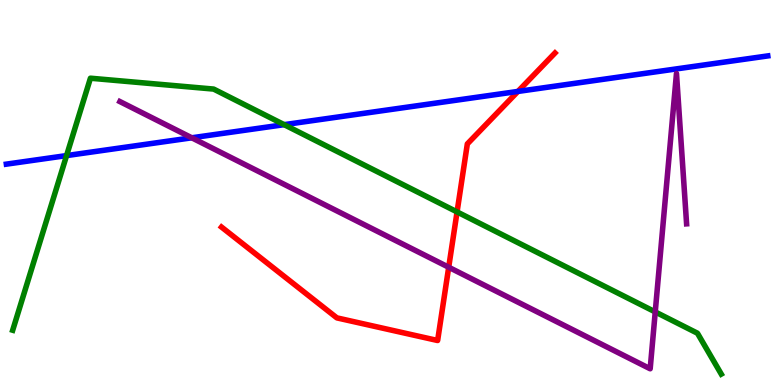[{'lines': ['blue', 'red'], 'intersections': [{'x': 6.68, 'y': 7.63}]}, {'lines': ['green', 'red'], 'intersections': [{'x': 5.9, 'y': 4.5}]}, {'lines': ['purple', 'red'], 'intersections': [{'x': 5.79, 'y': 3.06}]}, {'lines': ['blue', 'green'], 'intersections': [{'x': 0.859, 'y': 5.96}, {'x': 3.67, 'y': 6.76}]}, {'lines': ['blue', 'purple'], 'intersections': [{'x': 2.47, 'y': 6.42}]}, {'lines': ['green', 'purple'], 'intersections': [{'x': 8.45, 'y': 1.9}]}]